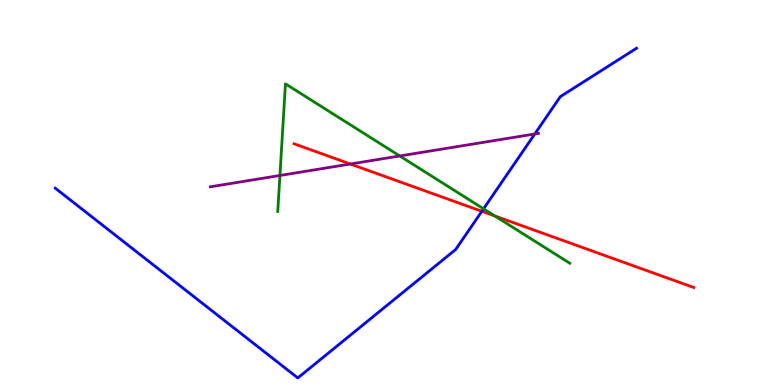[{'lines': ['blue', 'red'], 'intersections': [{'x': 6.22, 'y': 4.51}]}, {'lines': ['green', 'red'], 'intersections': [{'x': 6.39, 'y': 4.39}]}, {'lines': ['purple', 'red'], 'intersections': [{'x': 4.52, 'y': 5.74}]}, {'lines': ['blue', 'green'], 'intersections': [{'x': 6.24, 'y': 4.58}]}, {'lines': ['blue', 'purple'], 'intersections': [{'x': 6.9, 'y': 6.52}]}, {'lines': ['green', 'purple'], 'intersections': [{'x': 3.61, 'y': 5.44}, {'x': 5.16, 'y': 5.95}]}]